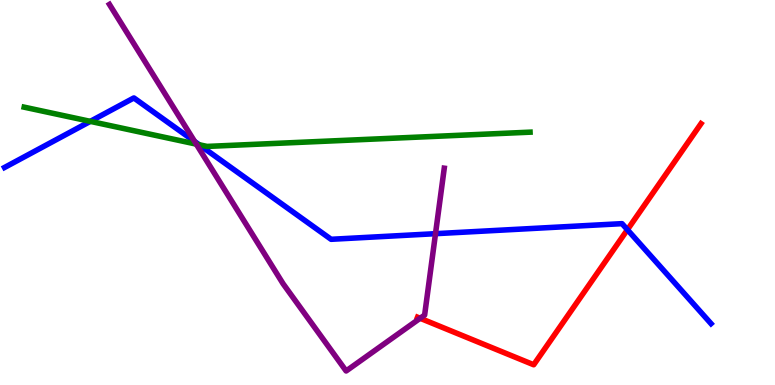[{'lines': ['blue', 'red'], 'intersections': [{'x': 8.1, 'y': 4.03}]}, {'lines': ['green', 'red'], 'intersections': []}, {'lines': ['purple', 'red'], 'intersections': [{'x': 5.42, 'y': 1.73}]}, {'lines': ['blue', 'green'], 'intersections': [{'x': 1.17, 'y': 6.85}, {'x': 2.57, 'y': 6.24}]}, {'lines': ['blue', 'purple'], 'intersections': [{'x': 2.51, 'y': 6.32}, {'x': 5.62, 'y': 3.93}]}, {'lines': ['green', 'purple'], 'intersections': [{'x': 2.53, 'y': 6.26}]}]